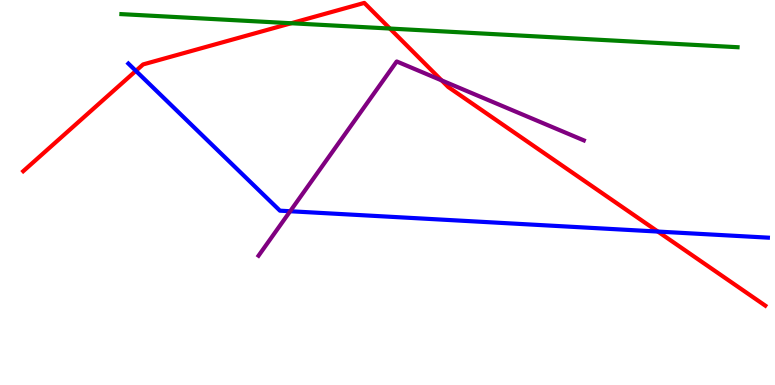[{'lines': ['blue', 'red'], 'intersections': [{'x': 1.75, 'y': 8.16}, {'x': 8.49, 'y': 3.99}]}, {'lines': ['green', 'red'], 'intersections': [{'x': 3.76, 'y': 9.4}, {'x': 5.03, 'y': 9.26}]}, {'lines': ['purple', 'red'], 'intersections': [{'x': 5.7, 'y': 7.91}]}, {'lines': ['blue', 'green'], 'intersections': []}, {'lines': ['blue', 'purple'], 'intersections': [{'x': 3.74, 'y': 4.51}]}, {'lines': ['green', 'purple'], 'intersections': []}]